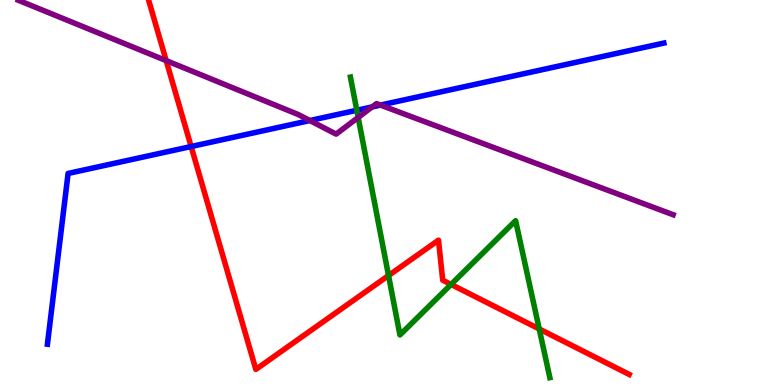[{'lines': ['blue', 'red'], 'intersections': [{'x': 2.47, 'y': 6.19}]}, {'lines': ['green', 'red'], 'intersections': [{'x': 5.01, 'y': 2.84}, {'x': 5.82, 'y': 2.61}, {'x': 6.96, 'y': 1.46}]}, {'lines': ['purple', 'red'], 'intersections': [{'x': 2.14, 'y': 8.43}]}, {'lines': ['blue', 'green'], 'intersections': [{'x': 4.6, 'y': 7.14}]}, {'lines': ['blue', 'purple'], 'intersections': [{'x': 4.0, 'y': 6.87}, {'x': 4.8, 'y': 7.22}, {'x': 4.91, 'y': 7.27}]}, {'lines': ['green', 'purple'], 'intersections': [{'x': 4.62, 'y': 6.95}]}]